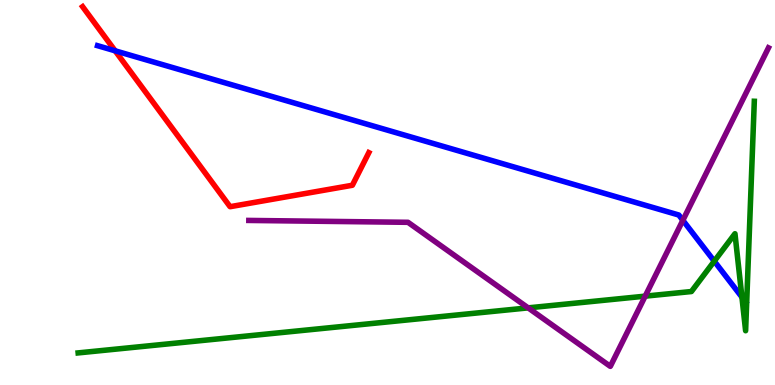[{'lines': ['blue', 'red'], 'intersections': [{'x': 1.49, 'y': 8.68}]}, {'lines': ['green', 'red'], 'intersections': []}, {'lines': ['purple', 'red'], 'intersections': []}, {'lines': ['blue', 'green'], 'intersections': [{'x': 9.22, 'y': 3.22}, {'x': 9.57, 'y': 2.28}]}, {'lines': ['blue', 'purple'], 'intersections': [{'x': 8.81, 'y': 4.28}]}, {'lines': ['green', 'purple'], 'intersections': [{'x': 6.81, 'y': 2.0}, {'x': 8.33, 'y': 2.31}]}]